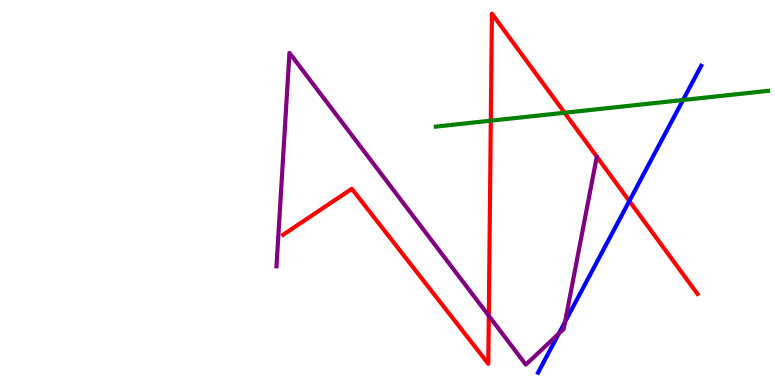[{'lines': ['blue', 'red'], 'intersections': [{'x': 8.12, 'y': 4.78}]}, {'lines': ['green', 'red'], 'intersections': [{'x': 6.33, 'y': 6.87}, {'x': 7.28, 'y': 7.07}]}, {'lines': ['purple', 'red'], 'intersections': [{'x': 6.31, 'y': 1.8}]}, {'lines': ['blue', 'green'], 'intersections': [{'x': 8.81, 'y': 7.4}]}, {'lines': ['blue', 'purple'], 'intersections': [{'x': 7.21, 'y': 1.33}, {'x': 7.29, 'y': 1.64}]}, {'lines': ['green', 'purple'], 'intersections': []}]